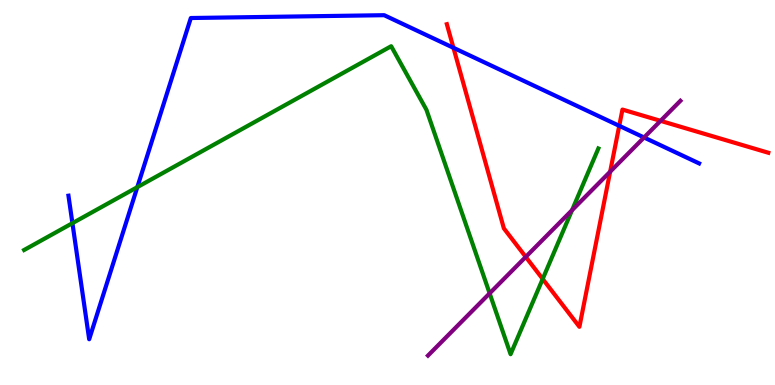[{'lines': ['blue', 'red'], 'intersections': [{'x': 5.85, 'y': 8.76}, {'x': 7.99, 'y': 6.73}]}, {'lines': ['green', 'red'], 'intersections': [{'x': 7.0, 'y': 2.75}]}, {'lines': ['purple', 'red'], 'intersections': [{'x': 6.78, 'y': 3.33}, {'x': 7.87, 'y': 5.54}, {'x': 8.52, 'y': 6.86}]}, {'lines': ['blue', 'green'], 'intersections': [{'x': 0.935, 'y': 4.2}, {'x': 1.77, 'y': 5.14}]}, {'lines': ['blue', 'purple'], 'intersections': [{'x': 8.31, 'y': 6.43}]}, {'lines': ['green', 'purple'], 'intersections': [{'x': 6.32, 'y': 2.38}, {'x': 7.38, 'y': 4.54}]}]